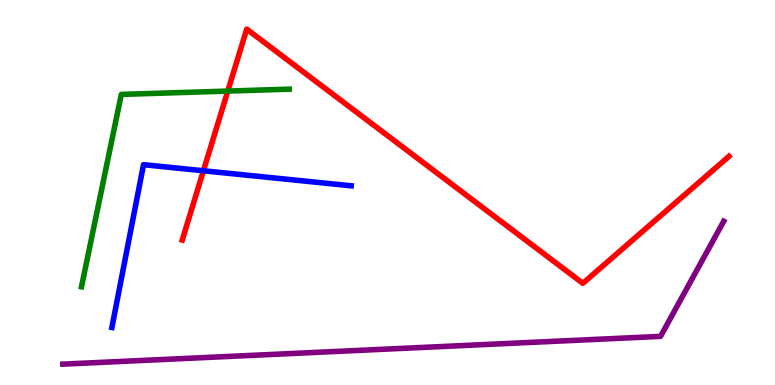[{'lines': ['blue', 'red'], 'intersections': [{'x': 2.62, 'y': 5.56}]}, {'lines': ['green', 'red'], 'intersections': [{'x': 2.94, 'y': 7.63}]}, {'lines': ['purple', 'red'], 'intersections': []}, {'lines': ['blue', 'green'], 'intersections': []}, {'lines': ['blue', 'purple'], 'intersections': []}, {'lines': ['green', 'purple'], 'intersections': []}]